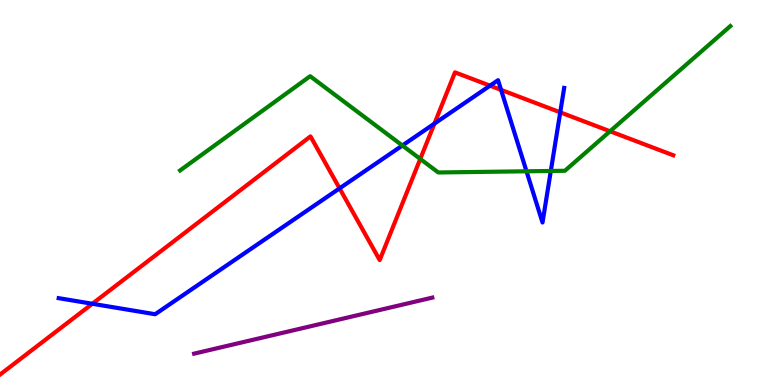[{'lines': ['blue', 'red'], 'intersections': [{'x': 1.19, 'y': 2.11}, {'x': 4.38, 'y': 5.11}, {'x': 5.61, 'y': 6.79}, {'x': 6.32, 'y': 7.77}, {'x': 6.47, 'y': 7.67}, {'x': 7.23, 'y': 7.08}]}, {'lines': ['green', 'red'], 'intersections': [{'x': 5.42, 'y': 5.87}, {'x': 7.87, 'y': 6.59}]}, {'lines': ['purple', 'red'], 'intersections': []}, {'lines': ['blue', 'green'], 'intersections': [{'x': 5.19, 'y': 6.22}, {'x': 6.79, 'y': 5.55}, {'x': 7.11, 'y': 5.56}]}, {'lines': ['blue', 'purple'], 'intersections': []}, {'lines': ['green', 'purple'], 'intersections': []}]